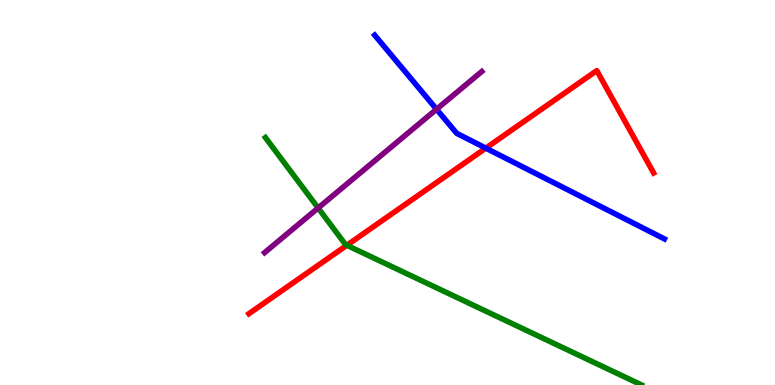[{'lines': ['blue', 'red'], 'intersections': [{'x': 6.27, 'y': 6.15}]}, {'lines': ['green', 'red'], 'intersections': [{'x': 4.48, 'y': 3.63}]}, {'lines': ['purple', 'red'], 'intersections': []}, {'lines': ['blue', 'green'], 'intersections': []}, {'lines': ['blue', 'purple'], 'intersections': [{'x': 5.63, 'y': 7.16}]}, {'lines': ['green', 'purple'], 'intersections': [{'x': 4.1, 'y': 4.6}]}]